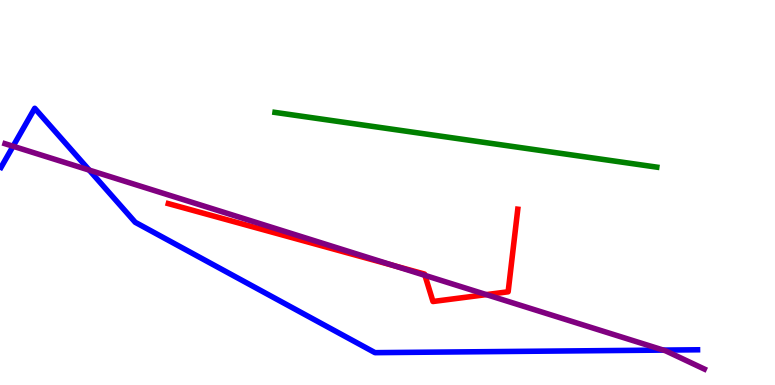[{'lines': ['blue', 'red'], 'intersections': []}, {'lines': ['green', 'red'], 'intersections': []}, {'lines': ['purple', 'red'], 'intersections': [{'x': 5.09, 'y': 3.1}, {'x': 5.48, 'y': 2.85}, {'x': 6.28, 'y': 2.35}]}, {'lines': ['blue', 'green'], 'intersections': []}, {'lines': ['blue', 'purple'], 'intersections': [{'x': 0.169, 'y': 6.2}, {'x': 1.15, 'y': 5.58}, {'x': 8.56, 'y': 0.907}]}, {'lines': ['green', 'purple'], 'intersections': []}]